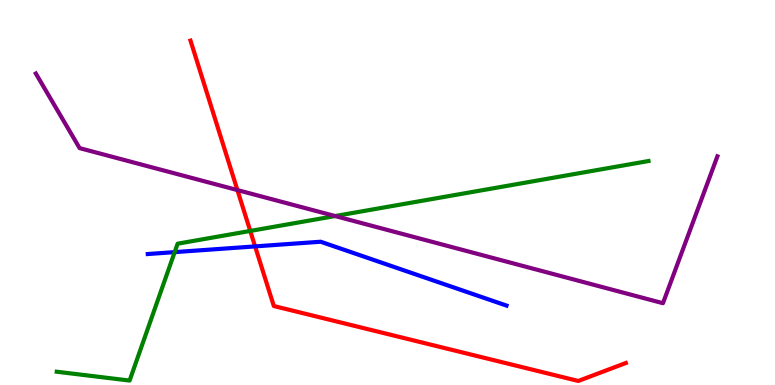[{'lines': ['blue', 'red'], 'intersections': [{'x': 3.29, 'y': 3.6}]}, {'lines': ['green', 'red'], 'intersections': [{'x': 3.23, 'y': 4.0}]}, {'lines': ['purple', 'red'], 'intersections': [{'x': 3.06, 'y': 5.06}]}, {'lines': ['blue', 'green'], 'intersections': [{'x': 2.25, 'y': 3.45}]}, {'lines': ['blue', 'purple'], 'intersections': []}, {'lines': ['green', 'purple'], 'intersections': [{'x': 4.32, 'y': 4.39}]}]